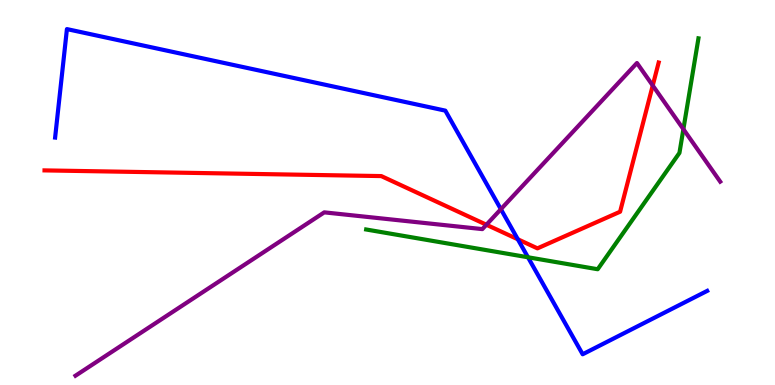[{'lines': ['blue', 'red'], 'intersections': [{'x': 6.68, 'y': 3.78}]}, {'lines': ['green', 'red'], 'intersections': []}, {'lines': ['purple', 'red'], 'intersections': [{'x': 6.28, 'y': 4.16}, {'x': 8.42, 'y': 7.78}]}, {'lines': ['blue', 'green'], 'intersections': [{'x': 6.81, 'y': 3.32}]}, {'lines': ['blue', 'purple'], 'intersections': [{'x': 6.46, 'y': 4.57}]}, {'lines': ['green', 'purple'], 'intersections': [{'x': 8.82, 'y': 6.64}]}]